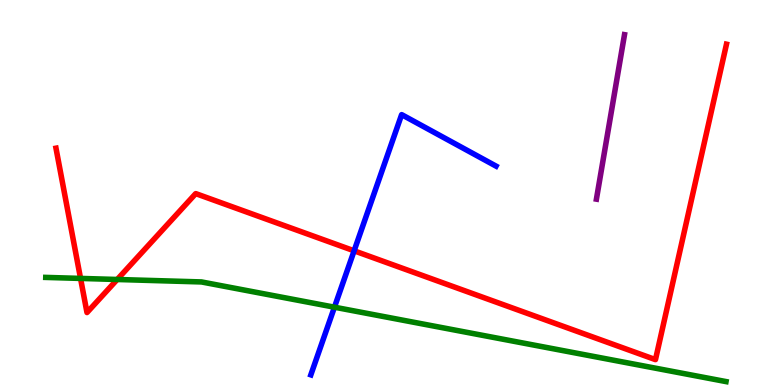[{'lines': ['blue', 'red'], 'intersections': [{'x': 4.57, 'y': 3.49}]}, {'lines': ['green', 'red'], 'intersections': [{'x': 1.04, 'y': 2.77}, {'x': 1.51, 'y': 2.74}]}, {'lines': ['purple', 'red'], 'intersections': []}, {'lines': ['blue', 'green'], 'intersections': [{'x': 4.32, 'y': 2.02}]}, {'lines': ['blue', 'purple'], 'intersections': []}, {'lines': ['green', 'purple'], 'intersections': []}]